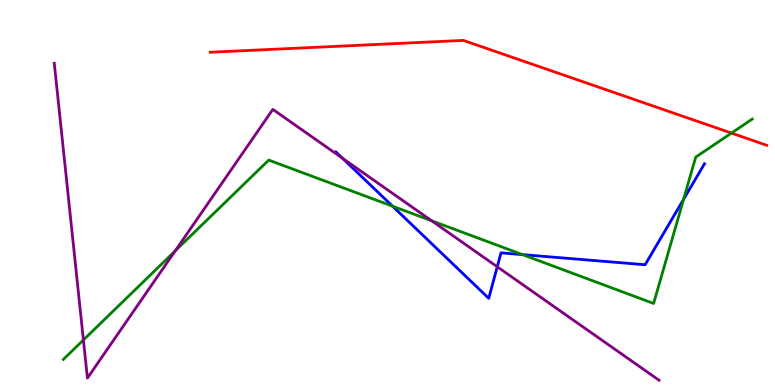[{'lines': ['blue', 'red'], 'intersections': []}, {'lines': ['green', 'red'], 'intersections': [{'x': 9.44, 'y': 6.54}]}, {'lines': ['purple', 'red'], 'intersections': []}, {'lines': ['blue', 'green'], 'intersections': [{'x': 5.07, 'y': 4.64}, {'x': 6.74, 'y': 3.39}, {'x': 8.82, 'y': 4.82}]}, {'lines': ['blue', 'purple'], 'intersections': [{'x': 4.42, 'y': 5.89}, {'x': 6.42, 'y': 3.07}]}, {'lines': ['green', 'purple'], 'intersections': [{'x': 1.08, 'y': 1.17}, {'x': 2.26, 'y': 3.48}, {'x': 5.57, 'y': 4.27}]}]